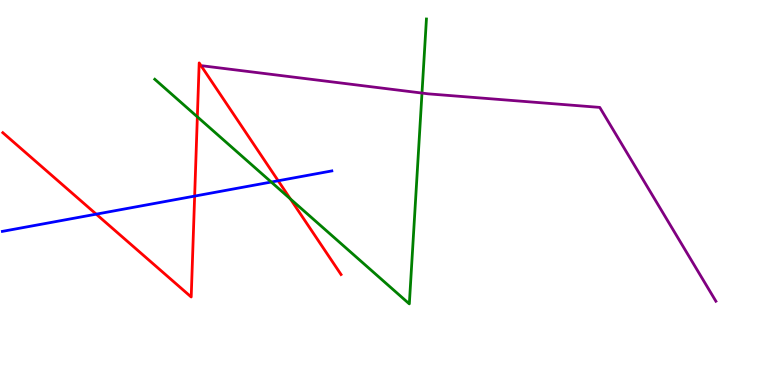[{'lines': ['blue', 'red'], 'intersections': [{'x': 1.24, 'y': 4.44}, {'x': 2.51, 'y': 4.91}, {'x': 3.59, 'y': 5.3}]}, {'lines': ['green', 'red'], 'intersections': [{'x': 2.55, 'y': 6.97}, {'x': 3.75, 'y': 4.83}]}, {'lines': ['purple', 'red'], 'intersections': []}, {'lines': ['blue', 'green'], 'intersections': [{'x': 3.5, 'y': 5.27}]}, {'lines': ['blue', 'purple'], 'intersections': []}, {'lines': ['green', 'purple'], 'intersections': [{'x': 5.44, 'y': 7.58}]}]